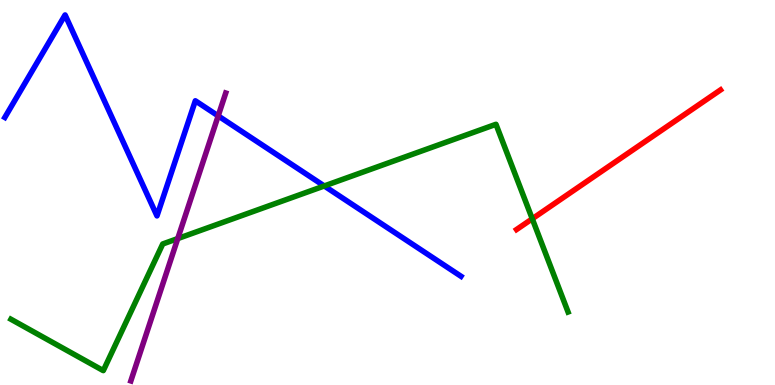[{'lines': ['blue', 'red'], 'intersections': []}, {'lines': ['green', 'red'], 'intersections': [{'x': 6.87, 'y': 4.32}]}, {'lines': ['purple', 'red'], 'intersections': []}, {'lines': ['blue', 'green'], 'intersections': [{'x': 4.18, 'y': 5.17}]}, {'lines': ['blue', 'purple'], 'intersections': [{'x': 2.82, 'y': 6.99}]}, {'lines': ['green', 'purple'], 'intersections': [{'x': 2.29, 'y': 3.8}]}]